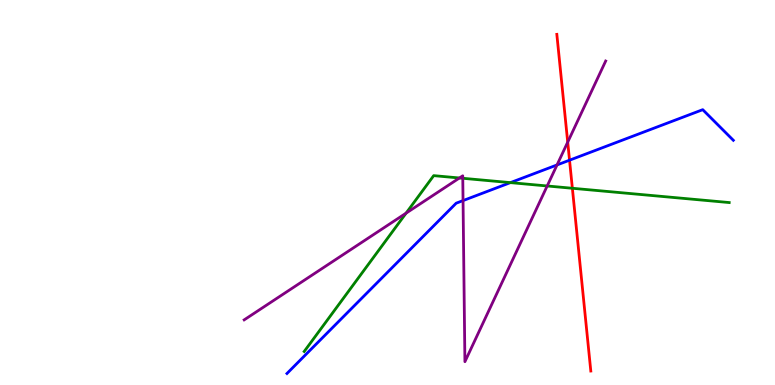[{'lines': ['blue', 'red'], 'intersections': [{'x': 7.35, 'y': 5.84}]}, {'lines': ['green', 'red'], 'intersections': [{'x': 7.39, 'y': 5.11}]}, {'lines': ['purple', 'red'], 'intersections': [{'x': 7.33, 'y': 6.31}]}, {'lines': ['blue', 'green'], 'intersections': [{'x': 6.59, 'y': 5.26}]}, {'lines': ['blue', 'purple'], 'intersections': [{'x': 5.97, 'y': 4.79}, {'x': 7.19, 'y': 5.72}]}, {'lines': ['green', 'purple'], 'intersections': [{'x': 5.24, 'y': 4.46}, {'x': 5.93, 'y': 5.38}, {'x': 5.97, 'y': 5.37}, {'x': 7.06, 'y': 5.17}]}]